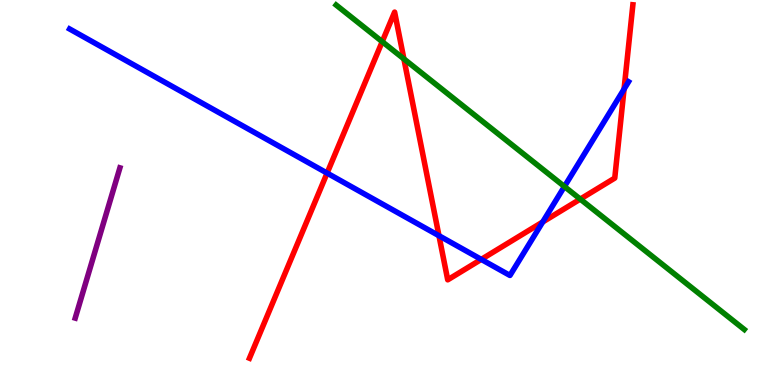[{'lines': ['blue', 'red'], 'intersections': [{'x': 4.22, 'y': 5.5}, {'x': 5.66, 'y': 3.88}, {'x': 6.21, 'y': 3.26}, {'x': 7.0, 'y': 4.23}, {'x': 8.05, 'y': 7.69}]}, {'lines': ['green', 'red'], 'intersections': [{'x': 4.93, 'y': 8.92}, {'x': 5.21, 'y': 8.47}, {'x': 7.49, 'y': 4.83}]}, {'lines': ['purple', 'red'], 'intersections': []}, {'lines': ['blue', 'green'], 'intersections': [{'x': 7.28, 'y': 5.16}]}, {'lines': ['blue', 'purple'], 'intersections': []}, {'lines': ['green', 'purple'], 'intersections': []}]